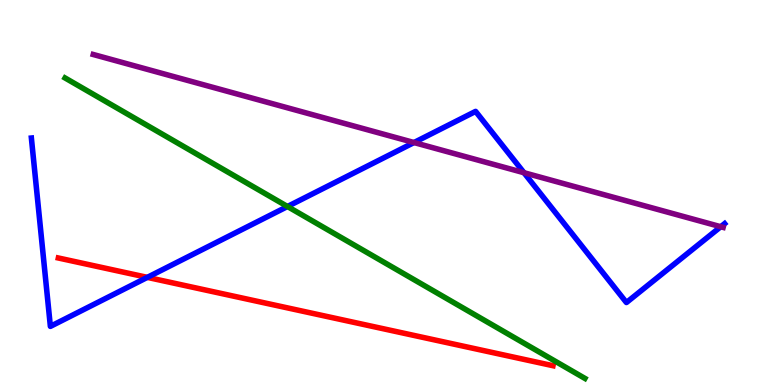[{'lines': ['blue', 'red'], 'intersections': [{'x': 1.9, 'y': 2.8}]}, {'lines': ['green', 'red'], 'intersections': []}, {'lines': ['purple', 'red'], 'intersections': []}, {'lines': ['blue', 'green'], 'intersections': [{'x': 3.71, 'y': 4.64}]}, {'lines': ['blue', 'purple'], 'intersections': [{'x': 5.34, 'y': 6.3}, {'x': 6.76, 'y': 5.51}, {'x': 9.3, 'y': 4.11}]}, {'lines': ['green', 'purple'], 'intersections': []}]